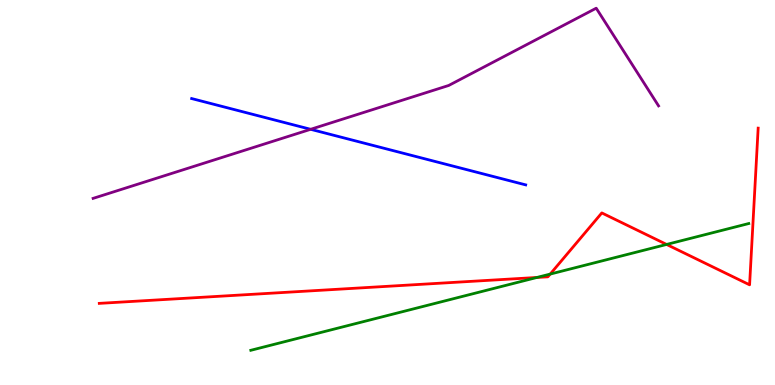[{'lines': ['blue', 'red'], 'intersections': []}, {'lines': ['green', 'red'], 'intersections': [{'x': 6.93, 'y': 2.79}, {'x': 7.1, 'y': 2.88}, {'x': 8.6, 'y': 3.65}]}, {'lines': ['purple', 'red'], 'intersections': []}, {'lines': ['blue', 'green'], 'intersections': []}, {'lines': ['blue', 'purple'], 'intersections': [{'x': 4.01, 'y': 6.64}]}, {'lines': ['green', 'purple'], 'intersections': []}]